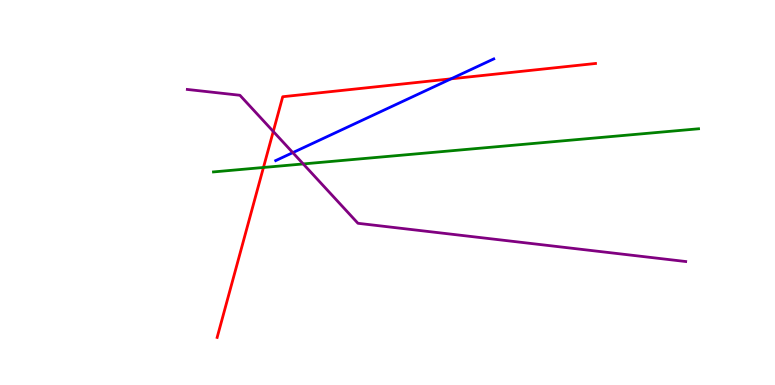[{'lines': ['blue', 'red'], 'intersections': [{'x': 5.82, 'y': 7.95}]}, {'lines': ['green', 'red'], 'intersections': [{'x': 3.4, 'y': 5.65}]}, {'lines': ['purple', 'red'], 'intersections': [{'x': 3.53, 'y': 6.59}]}, {'lines': ['blue', 'green'], 'intersections': []}, {'lines': ['blue', 'purple'], 'intersections': [{'x': 3.78, 'y': 6.04}]}, {'lines': ['green', 'purple'], 'intersections': [{'x': 3.91, 'y': 5.74}]}]